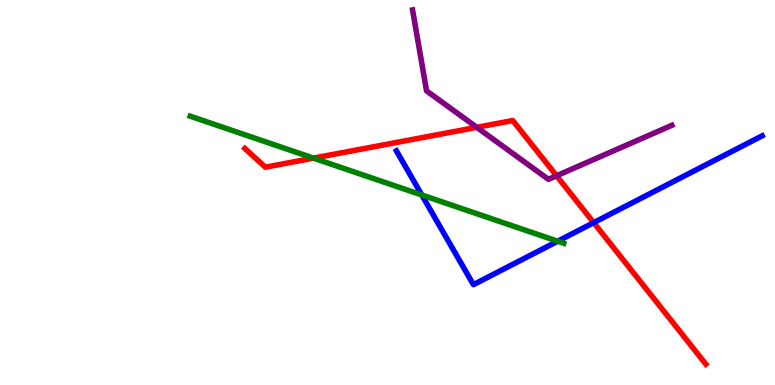[{'lines': ['blue', 'red'], 'intersections': [{'x': 7.66, 'y': 4.22}]}, {'lines': ['green', 'red'], 'intersections': [{'x': 4.04, 'y': 5.89}]}, {'lines': ['purple', 'red'], 'intersections': [{'x': 6.15, 'y': 6.69}, {'x': 7.18, 'y': 5.43}]}, {'lines': ['blue', 'green'], 'intersections': [{'x': 5.44, 'y': 4.94}, {'x': 7.2, 'y': 3.73}]}, {'lines': ['blue', 'purple'], 'intersections': []}, {'lines': ['green', 'purple'], 'intersections': []}]